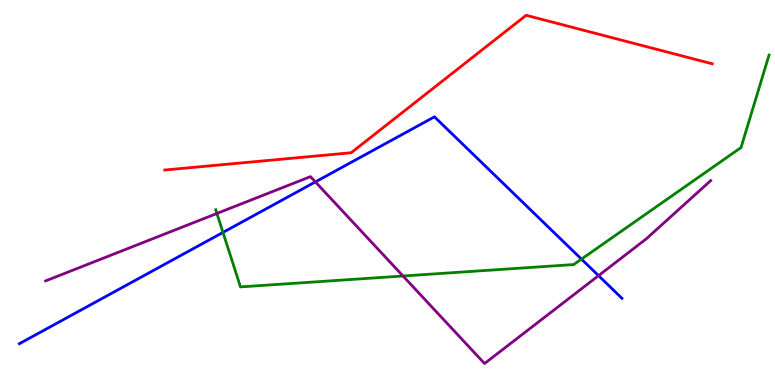[{'lines': ['blue', 'red'], 'intersections': []}, {'lines': ['green', 'red'], 'intersections': []}, {'lines': ['purple', 'red'], 'intersections': []}, {'lines': ['blue', 'green'], 'intersections': [{'x': 2.88, 'y': 3.96}, {'x': 7.5, 'y': 3.27}]}, {'lines': ['blue', 'purple'], 'intersections': [{'x': 4.07, 'y': 5.27}, {'x': 7.72, 'y': 2.84}]}, {'lines': ['green', 'purple'], 'intersections': [{'x': 2.8, 'y': 4.46}, {'x': 5.2, 'y': 2.83}]}]